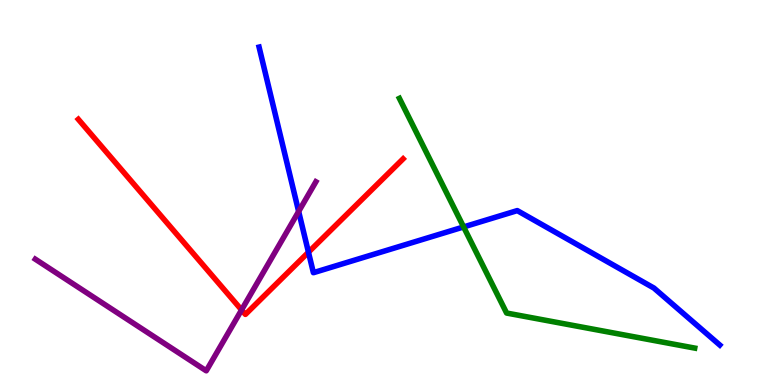[{'lines': ['blue', 'red'], 'intersections': [{'x': 3.98, 'y': 3.45}]}, {'lines': ['green', 'red'], 'intersections': []}, {'lines': ['purple', 'red'], 'intersections': [{'x': 3.12, 'y': 1.95}]}, {'lines': ['blue', 'green'], 'intersections': [{'x': 5.98, 'y': 4.11}]}, {'lines': ['blue', 'purple'], 'intersections': [{'x': 3.85, 'y': 4.51}]}, {'lines': ['green', 'purple'], 'intersections': []}]